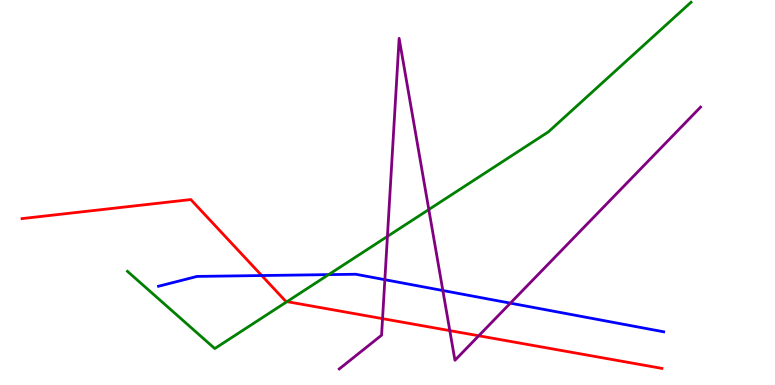[{'lines': ['blue', 'red'], 'intersections': [{'x': 3.38, 'y': 2.84}]}, {'lines': ['green', 'red'], 'intersections': [{'x': 3.7, 'y': 2.17}]}, {'lines': ['purple', 'red'], 'intersections': [{'x': 4.94, 'y': 1.72}, {'x': 5.8, 'y': 1.41}, {'x': 6.18, 'y': 1.28}]}, {'lines': ['blue', 'green'], 'intersections': [{'x': 4.24, 'y': 2.87}]}, {'lines': ['blue', 'purple'], 'intersections': [{'x': 4.97, 'y': 2.74}, {'x': 5.71, 'y': 2.45}, {'x': 6.59, 'y': 2.13}]}, {'lines': ['green', 'purple'], 'intersections': [{'x': 5.0, 'y': 3.86}, {'x': 5.53, 'y': 4.56}]}]